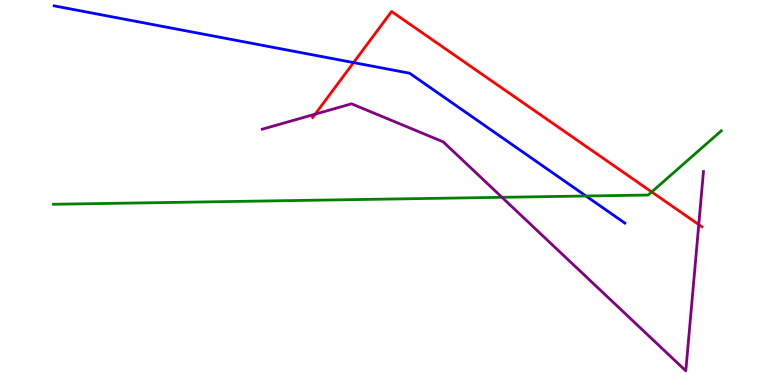[{'lines': ['blue', 'red'], 'intersections': [{'x': 4.56, 'y': 8.37}]}, {'lines': ['green', 'red'], 'intersections': [{'x': 8.41, 'y': 5.01}]}, {'lines': ['purple', 'red'], 'intersections': [{'x': 4.07, 'y': 7.04}, {'x': 9.02, 'y': 4.17}]}, {'lines': ['blue', 'green'], 'intersections': [{'x': 7.56, 'y': 4.91}]}, {'lines': ['blue', 'purple'], 'intersections': []}, {'lines': ['green', 'purple'], 'intersections': [{'x': 6.48, 'y': 4.88}]}]